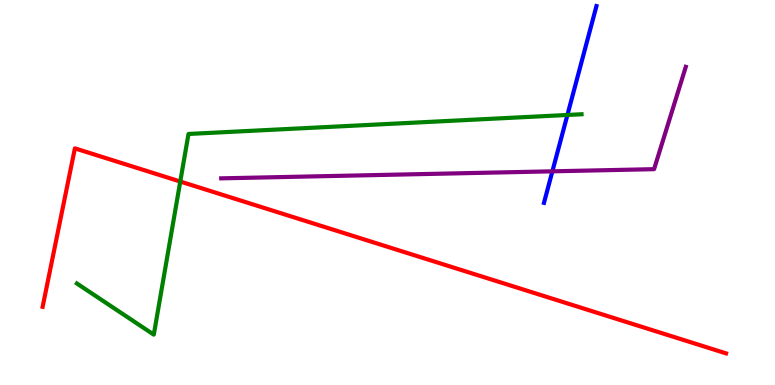[{'lines': ['blue', 'red'], 'intersections': []}, {'lines': ['green', 'red'], 'intersections': [{'x': 2.33, 'y': 5.28}]}, {'lines': ['purple', 'red'], 'intersections': []}, {'lines': ['blue', 'green'], 'intersections': [{'x': 7.32, 'y': 7.01}]}, {'lines': ['blue', 'purple'], 'intersections': [{'x': 7.13, 'y': 5.55}]}, {'lines': ['green', 'purple'], 'intersections': []}]